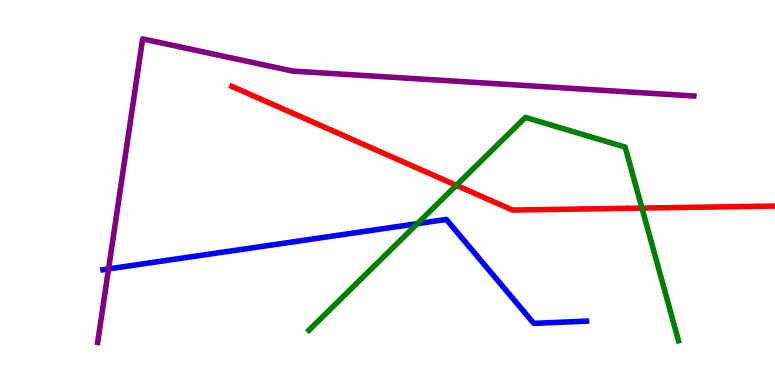[{'lines': ['blue', 'red'], 'intersections': []}, {'lines': ['green', 'red'], 'intersections': [{'x': 5.89, 'y': 5.19}, {'x': 8.28, 'y': 4.6}]}, {'lines': ['purple', 'red'], 'intersections': []}, {'lines': ['blue', 'green'], 'intersections': [{'x': 5.39, 'y': 4.19}]}, {'lines': ['blue', 'purple'], 'intersections': [{'x': 1.4, 'y': 3.02}]}, {'lines': ['green', 'purple'], 'intersections': []}]